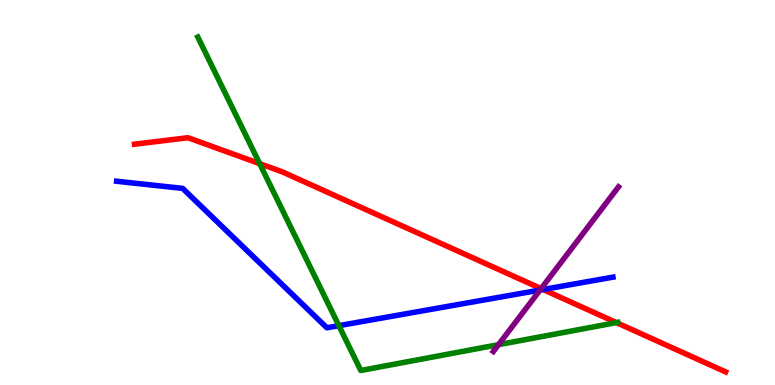[{'lines': ['blue', 'red'], 'intersections': [{'x': 7.01, 'y': 2.48}]}, {'lines': ['green', 'red'], 'intersections': [{'x': 3.35, 'y': 5.75}, {'x': 7.95, 'y': 1.62}]}, {'lines': ['purple', 'red'], 'intersections': [{'x': 6.98, 'y': 2.5}]}, {'lines': ['blue', 'green'], 'intersections': [{'x': 4.37, 'y': 1.54}]}, {'lines': ['blue', 'purple'], 'intersections': [{'x': 6.97, 'y': 2.47}]}, {'lines': ['green', 'purple'], 'intersections': [{'x': 6.43, 'y': 1.05}]}]